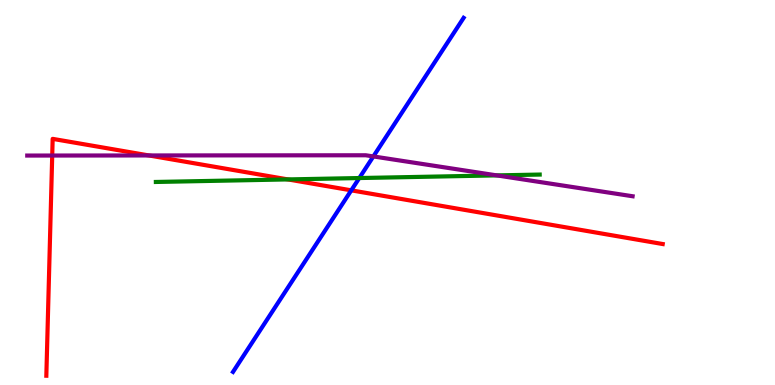[{'lines': ['blue', 'red'], 'intersections': [{'x': 4.53, 'y': 5.06}]}, {'lines': ['green', 'red'], 'intersections': [{'x': 3.72, 'y': 5.34}]}, {'lines': ['purple', 'red'], 'intersections': [{'x': 0.674, 'y': 5.96}, {'x': 1.92, 'y': 5.96}]}, {'lines': ['blue', 'green'], 'intersections': [{'x': 4.64, 'y': 5.38}]}, {'lines': ['blue', 'purple'], 'intersections': [{'x': 4.82, 'y': 5.94}]}, {'lines': ['green', 'purple'], 'intersections': [{'x': 6.41, 'y': 5.44}]}]